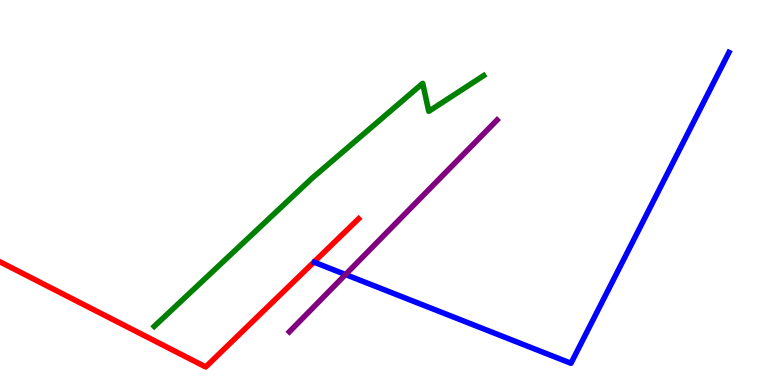[{'lines': ['blue', 'red'], 'intersections': []}, {'lines': ['green', 'red'], 'intersections': []}, {'lines': ['purple', 'red'], 'intersections': []}, {'lines': ['blue', 'green'], 'intersections': []}, {'lines': ['blue', 'purple'], 'intersections': [{'x': 4.46, 'y': 2.87}]}, {'lines': ['green', 'purple'], 'intersections': []}]